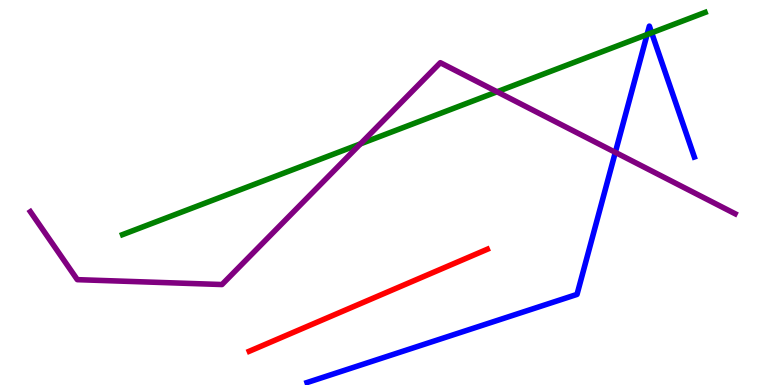[{'lines': ['blue', 'red'], 'intersections': []}, {'lines': ['green', 'red'], 'intersections': []}, {'lines': ['purple', 'red'], 'intersections': []}, {'lines': ['blue', 'green'], 'intersections': [{'x': 8.35, 'y': 9.1}, {'x': 8.41, 'y': 9.15}]}, {'lines': ['blue', 'purple'], 'intersections': [{'x': 7.94, 'y': 6.04}]}, {'lines': ['green', 'purple'], 'intersections': [{'x': 4.65, 'y': 6.26}, {'x': 6.41, 'y': 7.62}]}]